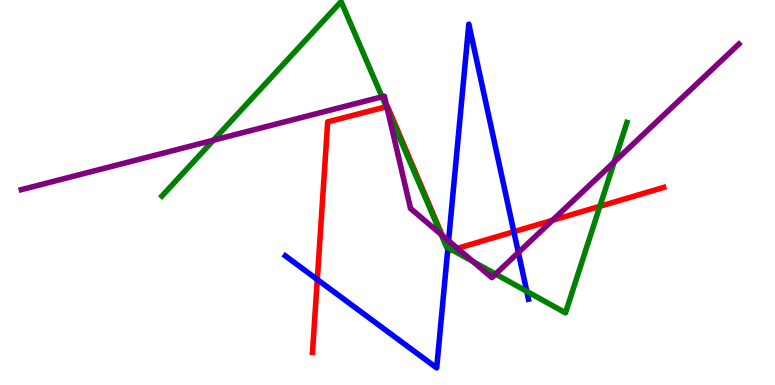[{'lines': ['blue', 'red'], 'intersections': [{'x': 4.09, 'y': 2.74}, {'x': 5.78, 'y': 3.54}, {'x': 6.63, 'y': 3.98}]}, {'lines': ['green', 'red'], 'intersections': [{'x': 4.98, 'y': 7.23}, {'x': 5.77, 'y': 3.58}, {'x': 5.83, 'y': 3.51}, {'x': 7.74, 'y': 4.64}]}, {'lines': ['purple', 'red'], 'intersections': [{'x': 4.99, 'y': 7.23}, {'x': 5.71, 'y': 3.88}, {'x': 5.9, 'y': 3.55}, {'x': 7.13, 'y': 4.28}]}, {'lines': ['blue', 'green'], 'intersections': [{'x': 5.78, 'y': 3.57}, {'x': 6.8, 'y': 2.43}]}, {'lines': ['blue', 'purple'], 'intersections': [{'x': 5.79, 'y': 3.75}, {'x': 6.69, 'y': 3.44}]}, {'lines': ['green', 'purple'], 'intersections': [{'x': 2.75, 'y': 6.36}, {'x': 4.93, 'y': 7.49}, {'x': 5.0, 'y': 7.16}, {'x': 5.69, 'y': 3.91}, {'x': 6.1, 'y': 3.21}, {'x': 6.39, 'y': 2.88}, {'x': 7.92, 'y': 5.79}]}]